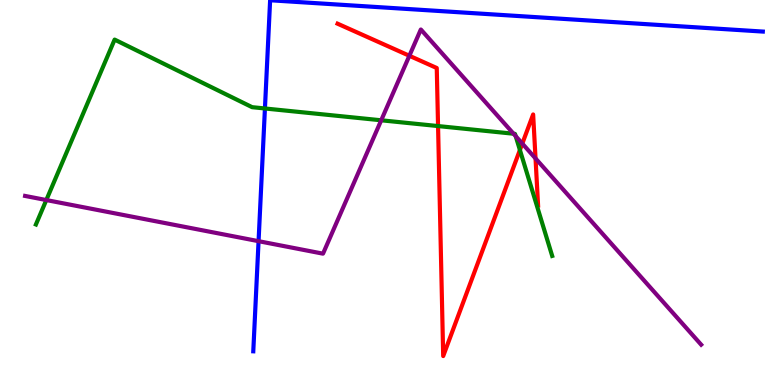[{'lines': ['blue', 'red'], 'intersections': []}, {'lines': ['green', 'red'], 'intersections': [{'x': 5.65, 'y': 6.73}, {'x': 6.71, 'y': 6.1}]}, {'lines': ['purple', 'red'], 'intersections': [{'x': 5.28, 'y': 8.55}, {'x': 6.74, 'y': 6.27}, {'x': 6.91, 'y': 5.88}]}, {'lines': ['blue', 'green'], 'intersections': [{'x': 3.42, 'y': 7.18}]}, {'lines': ['blue', 'purple'], 'intersections': [{'x': 3.34, 'y': 3.74}]}, {'lines': ['green', 'purple'], 'intersections': [{'x': 0.598, 'y': 4.8}, {'x': 4.92, 'y': 6.88}, {'x': 6.63, 'y': 6.53}, {'x': 6.65, 'y': 6.46}]}]